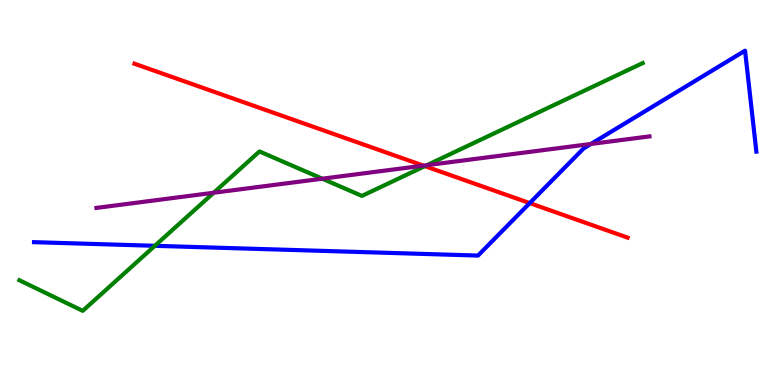[{'lines': ['blue', 'red'], 'intersections': [{'x': 6.84, 'y': 4.72}]}, {'lines': ['green', 'red'], 'intersections': [{'x': 5.48, 'y': 5.68}]}, {'lines': ['purple', 'red'], 'intersections': [{'x': 5.46, 'y': 5.7}]}, {'lines': ['blue', 'green'], 'intersections': [{'x': 2.0, 'y': 3.62}]}, {'lines': ['blue', 'purple'], 'intersections': [{'x': 7.63, 'y': 6.26}]}, {'lines': ['green', 'purple'], 'intersections': [{'x': 2.76, 'y': 4.99}, {'x': 4.16, 'y': 5.36}, {'x': 5.51, 'y': 5.71}]}]